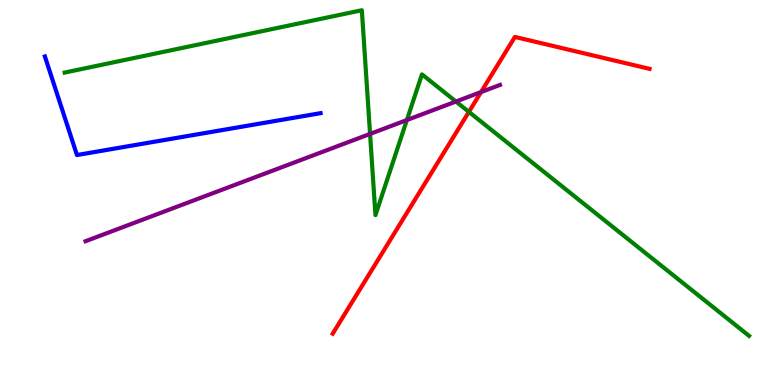[{'lines': ['blue', 'red'], 'intersections': []}, {'lines': ['green', 'red'], 'intersections': [{'x': 6.05, 'y': 7.09}]}, {'lines': ['purple', 'red'], 'intersections': [{'x': 6.21, 'y': 7.61}]}, {'lines': ['blue', 'green'], 'intersections': []}, {'lines': ['blue', 'purple'], 'intersections': []}, {'lines': ['green', 'purple'], 'intersections': [{'x': 4.77, 'y': 6.52}, {'x': 5.25, 'y': 6.88}, {'x': 5.88, 'y': 7.36}]}]